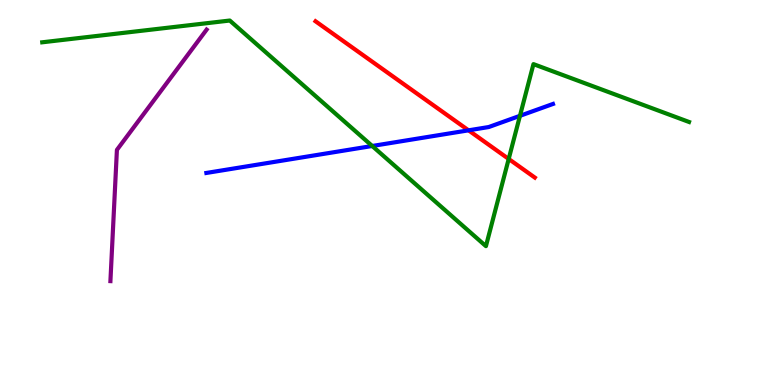[{'lines': ['blue', 'red'], 'intersections': [{'x': 6.05, 'y': 6.61}]}, {'lines': ['green', 'red'], 'intersections': [{'x': 6.56, 'y': 5.87}]}, {'lines': ['purple', 'red'], 'intersections': []}, {'lines': ['blue', 'green'], 'intersections': [{'x': 4.8, 'y': 6.21}, {'x': 6.71, 'y': 6.99}]}, {'lines': ['blue', 'purple'], 'intersections': []}, {'lines': ['green', 'purple'], 'intersections': []}]